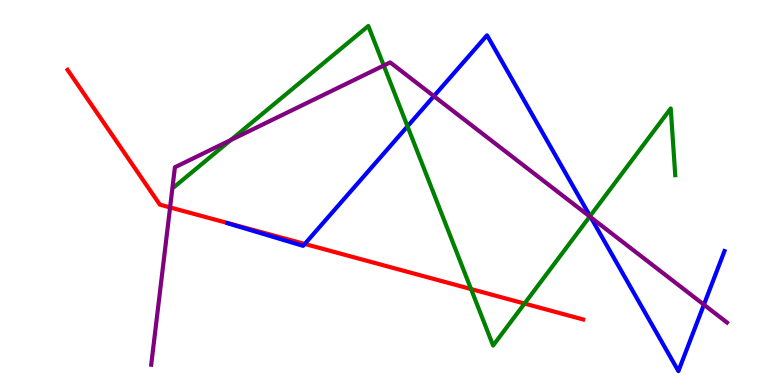[{'lines': ['blue', 'red'], 'intersections': [{'x': 3.93, 'y': 3.66}]}, {'lines': ['green', 'red'], 'intersections': [{'x': 6.08, 'y': 2.49}, {'x': 6.77, 'y': 2.12}]}, {'lines': ['purple', 'red'], 'intersections': [{'x': 2.19, 'y': 4.61}]}, {'lines': ['blue', 'green'], 'intersections': [{'x': 5.26, 'y': 6.72}, {'x': 7.61, 'y': 4.39}]}, {'lines': ['blue', 'purple'], 'intersections': [{'x': 5.6, 'y': 7.5}, {'x': 7.62, 'y': 4.36}, {'x': 9.08, 'y': 2.09}]}, {'lines': ['green', 'purple'], 'intersections': [{'x': 2.98, 'y': 6.36}, {'x': 4.95, 'y': 8.3}, {'x': 7.61, 'y': 4.38}]}]